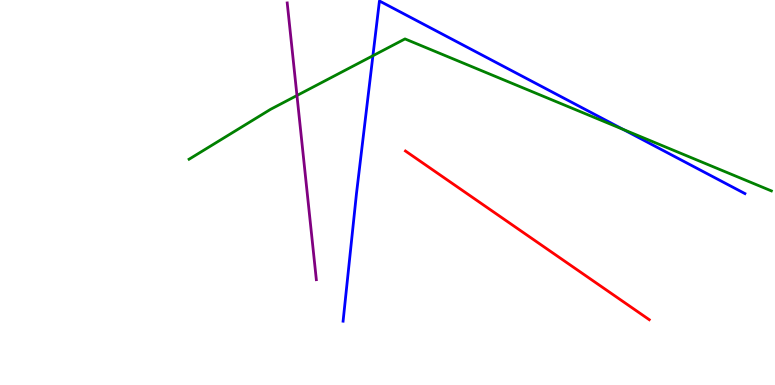[{'lines': ['blue', 'red'], 'intersections': []}, {'lines': ['green', 'red'], 'intersections': []}, {'lines': ['purple', 'red'], 'intersections': []}, {'lines': ['blue', 'green'], 'intersections': [{'x': 4.81, 'y': 8.55}, {'x': 8.04, 'y': 6.64}]}, {'lines': ['blue', 'purple'], 'intersections': []}, {'lines': ['green', 'purple'], 'intersections': [{'x': 3.83, 'y': 7.52}]}]